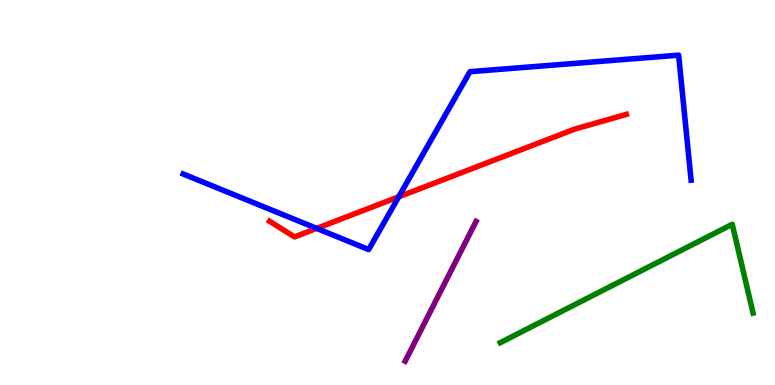[{'lines': ['blue', 'red'], 'intersections': [{'x': 4.09, 'y': 4.07}, {'x': 5.14, 'y': 4.89}]}, {'lines': ['green', 'red'], 'intersections': []}, {'lines': ['purple', 'red'], 'intersections': []}, {'lines': ['blue', 'green'], 'intersections': []}, {'lines': ['blue', 'purple'], 'intersections': []}, {'lines': ['green', 'purple'], 'intersections': []}]